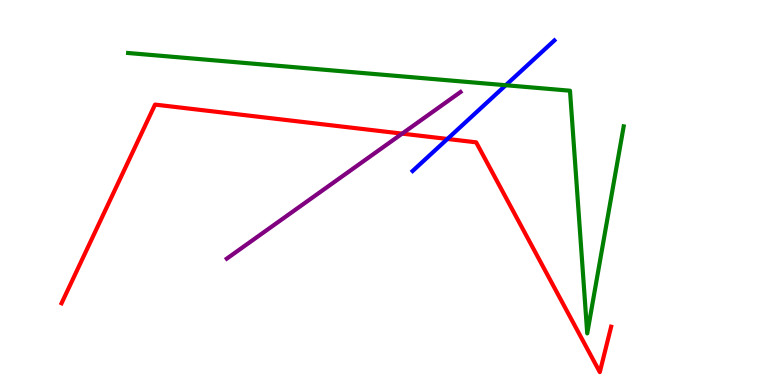[{'lines': ['blue', 'red'], 'intersections': [{'x': 5.77, 'y': 6.39}]}, {'lines': ['green', 'red'], 'intersections': []}, {'lines': ['purple', 'red'], 'intersections': [{'x': 5.19, 'y': 6.53}]}, {'lines': ['blue', 'green'], 'intersections': [{'x': 6.53, 'y': 7.79}]}, {'lines': ['blue', 'purple'], 'intersections': []}, {'lines': ['green', 'purple'], 'intersections': []}]